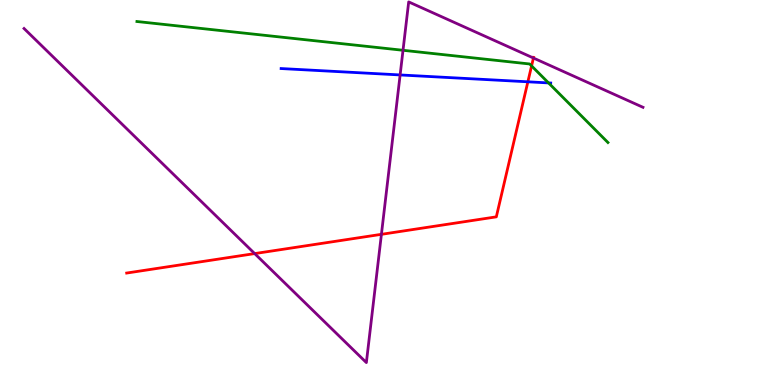[{'lines': ['blue', 'red'], 'intersections': [{'x': 6.81, 'y': 7.88}]}, {'lines': ['green', 'red'], 'intersections': [{'x': 6.86, 'y': 8.29}]}, {'lines': ['purple', 'red'], 'intersections': [{'x': 3.29, 'y': 3.41}, {'x': 4.92, 'y': 3.91}, {'x': 6.88, 'y': 8.49}]}, {'lines': ['blue', 'green'], 'intersections': [{'x': 7.08, 'y': 7.85}]}, {'lines': ['blue', 'purple'], 'intersections': [{'x': 5.16, 'y': 8.05}]}, {'lines': ['green', 'purple'], 'intersections': [{'x': 5.2, 'y': 8.69}]}]